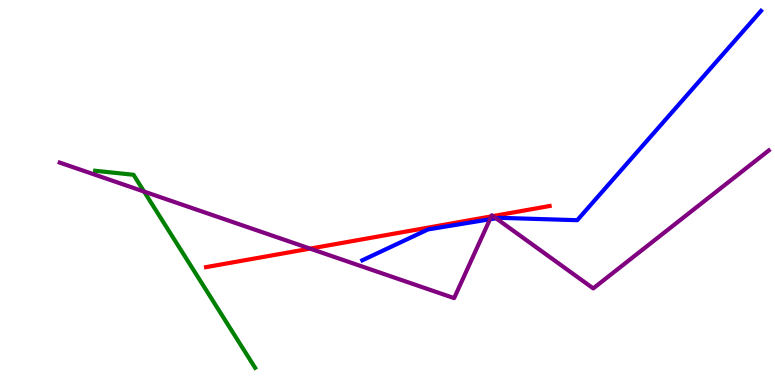[{'lines': ['blue', 'red'], 'intersections': []}, {'lines': ['green', 'red'], 'intersections': []}, {'lines': ['purple', 'red'], 'intersections': [{'x': 4.0, 'y': 3.54}, {'x': 6.34, 'y': 4.38}, {'x': 6.36, 'y': 4.39}]}, {'lines': ['blue', 'green'], 'intersections': []}, {'lines': ['blue', 'purple'], 'intersections': [{'x': 6.32, 'y': 4.3}, {'x': 6.4, 'y': 4.33}]}, {'lines': ['green', 'purple'], 'intersections': [{'x': 1.86, 'y': 5.02}]}]